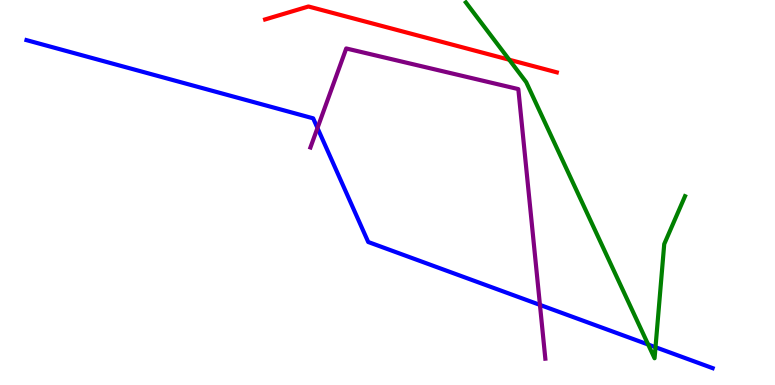[{'lines': ['blue', 'red'], 'intersections': []}, {'lines': ['green', 'red'], 'intersections': [{'x': 6.57, 'y': 8.45}]}, {'lines': ['purple', 'red'], 'intersections': []}, {'lines': ['blue', 'green'], 'intersections': [{'x': 8.36, 'y': 1.05}, {'x': 8.46, 'y': 0.982}]}, {'lines': ['blue', 'purple'], 'intersections': [{'x': 4.1, 'y': 6.68}, {'x': 6.97, 'y': 2.08}]}, {'lines': ['green', 'purple'], 'intersections': []}]